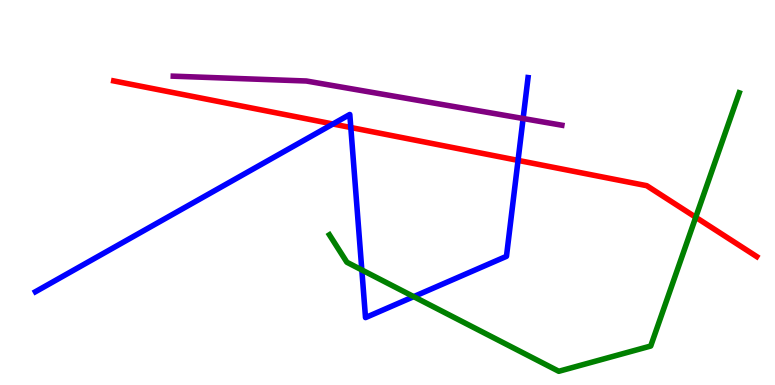[{'lines': ['blue', 'red'], 'intersections': [{'x': 4.3, 'y': 6.78}, {'x': 4.53, 'y': 6.69}, {'x': 6.68, 'y': 5.83}]}, {'lines': ['green', 'red'], 'intersections': [{'x': 8.98, 'y': 4.36}]}, {'lines': ['purple', 'red'], 'intersections': []}, {'lines': ['blue', 'green'], 'intersections': [{'x': 4.67, 'y': 2.99}, {'x': 5.34, 'y': 2.3}]}, {'lines': ['blue', 'purple'], 'intersections': [{'x': 6.75, 'y': 6.92}]}, {'lines': ['green', 'purple'], 'intersections': []}]